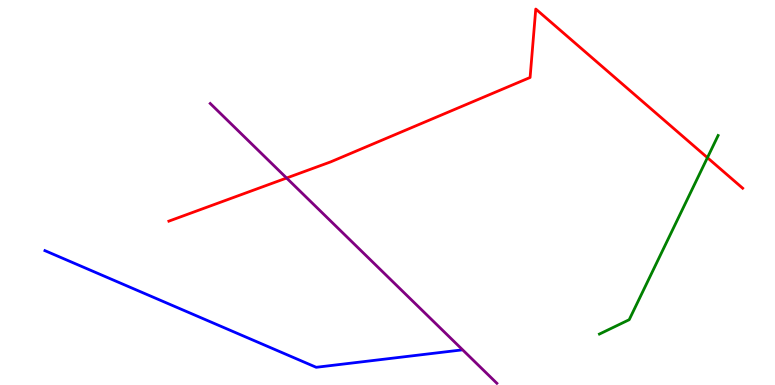[{'lines': ['blue', 'red'], 'intersections': []}, {'lines': ['green', 'red'], 'intersections': [{'x': 9.13, 'y': 5.9}]}, {'lines': ['purple', 'red'], 'intersections': [{'x': 3.7, 'y': 5.38}]}, {'lines': ['blue', 'green'], 'intersections': []}, {'lines': ['blue', 'purple'], 'intersections': []}, {'lines': ['green', 'purple'], 'intersections': []}]